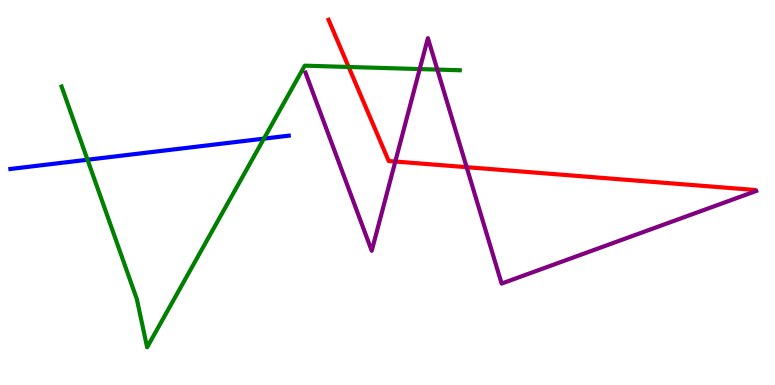[{'lines': ['blue', 'red'], 'intersections': []}, {'lines': ['green', 'red'], 'intersections': [{'x': 4.5, 'y': 8.26}]}, {'lines': ['purple', 'red'], 'intersections': [{'x': 5.1, 'y': 5.8}, {'x': 6.02, 'y': 5.66}]}, {'lines': ['blue', 'green'], 'intersections': [{'x': 1.13, 'y': 5.85}, {'x': 3.41, 'y': 6.4}]}, {'lines': ['blue', 'purple'], 'intersections': []}, {'lines': ['green', 'purple'], 'intersections': [{'x': 5.42, 'y': 8.21}, {'x': 5.64, 'y': 8.19}]}]